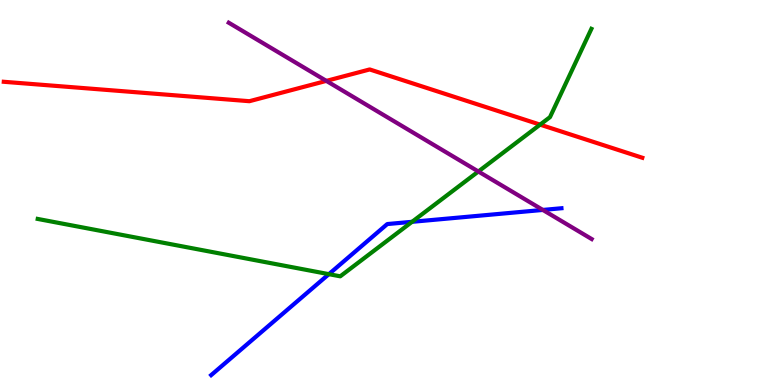[{'lines': ['blue', 'red'], 'intersections': []}, {'lines': ['green', 'red'], 'intersections': [{'x': 6.97, 'y': 6.76}]}, {'lines': ['purple', 'red'], 'intersections': [{'x': 4.21, 'y': 7.9}]}, {'lines': ['blue', 'green'], 'intersections': [{'x': 4.24, 'y': 2.88}, {'x': 5.32, 'y': 4.24}]}, {'lines': ['blue', 'purple'], 'intersections': [{'x': 7.0, 'y': 4.55}]}, {'lines': ['green', 'purple'], 'intersections': [{'x': 6.17, 'y': 5.55}]}]